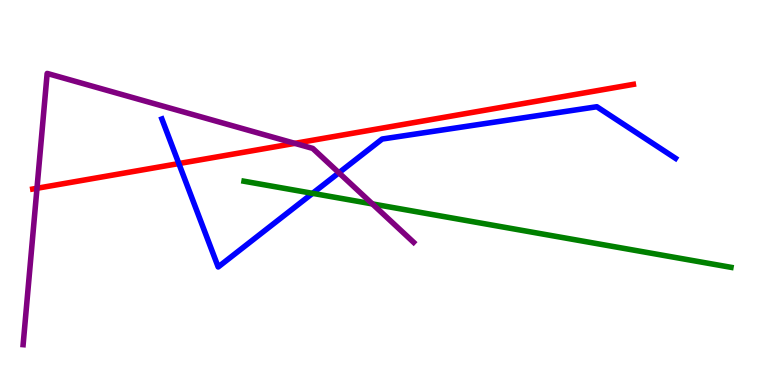[{'lines': ['blue', 'red'], 'intersections': [{'x': 2.31, 'y': 5.75}]}, {'lines': ['green', 'red'], 'intersections': []}, {'lines': ['purple', 'red'], 'intersections': [{'x': 0.477, 'y': 5.11}, {'x': 3.8, 'y': 6.28}]}, {'lines': ['blue', 'green'], 'intersections': [{'x': 4.03, 'y': 4.98}]}, {'lines': ['blue', 'purple'], 'intersections': [{'x': 4.37, 'y': 5.51}]}, {'lines': ['green', 'purple'], 'intersections': [{'x': 4.8, 'y': 4.7}]}]